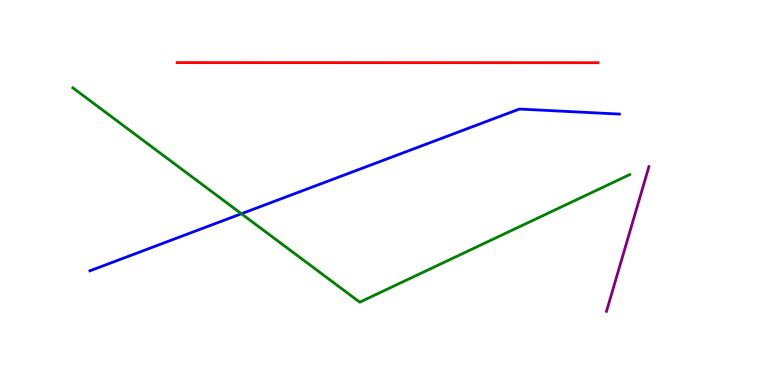[{'lines': ['blue', 'red'], 'intersections': []}, {'lines': ['green', 'red'], 'intersections': []}, {'lines': ['purple', 'red'], 'intersections': []}, {'lines': ['blue', 'green'], 'intersections': [{'x': 3.11, 'y': 4.45}]}, {'lines': ['blue', 'purple'], 'intersections': []}, {'lines': ['green', 'purple'], 'intersections': []}]